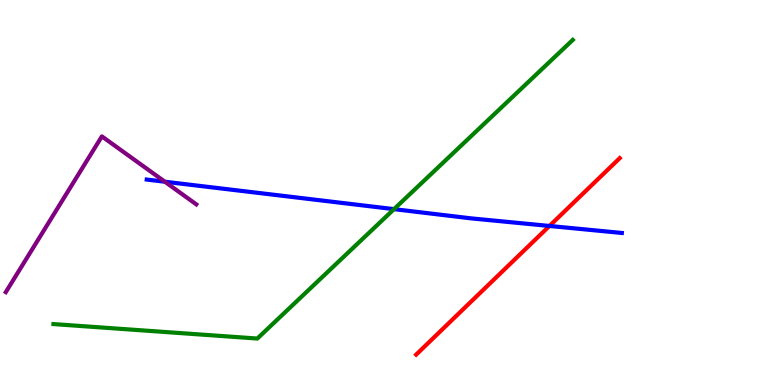[{'lines': ['blue', 'red'], 'intersections': [{'x': 7.09, 'y': 4.13}]}, {'lines': ['green', 'red'], 'intersections': []}, {'lines': ['purple', 'red'], 'intersections': []}, {'lines': ['blue', 'green'], 'intersections': [{'x': 5.08, 'y': 4.57}]}, {'lines': ['blue', 'purple'], 'intersections': [{'x': 2.13, 'y': 5.28}]}, {'lines': ['green', 'purple'], 'intersections': []}]